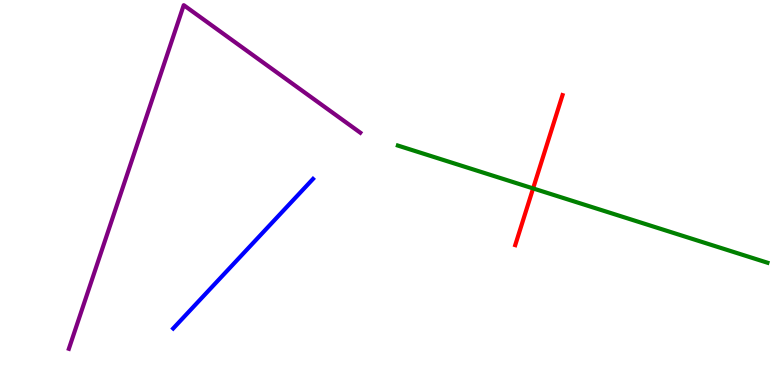[{'lines': ['blue', 'red'], 'intersections': []}, {'lines': ['green', 'red'], 'intersections': [{'x': 6.88, 'y': 5.11}]}, {'lines': ['purple', 'red'], 'intersections': []}, {'lines': ['blue', 'green'], 'intersections': []}, {'lines': ['blue', 'purple'], 'intersections': []}, {'lines': ['green', 'purple'], 'intersections': []}]